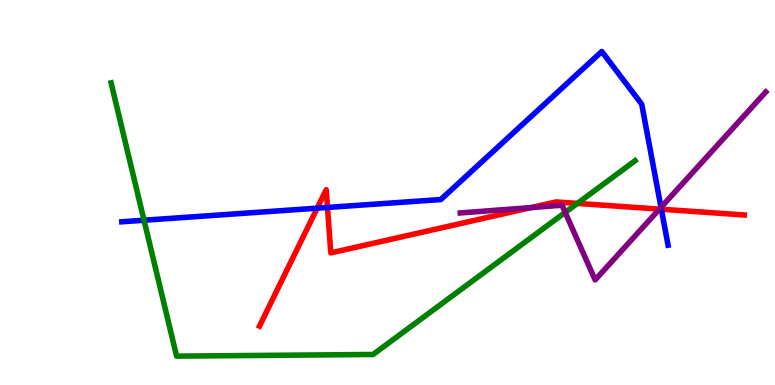[{'lines': ['blue', 'red'], 'intersections': [{'x': 4.09, 'y': 4.59}, {'x': 4.23, 'y': 4.61}, {'x': 8.53, 'y': 4.57}]}, {'lines': ['green', 'red'], 'intersections': [{'x': 7.45, 'y': 4.72}]}, {'lines': ['purple', 'red'], 'intersections': [{'x': 6.85, 'y': 4.61}, {'x': 8.51, 'y': 4.57}]}, {'lines': ['blue', 'green'], 'intersections': [{'x': 1.86, 'y': 4.28}]}, {'lines': ['blue', 'purple'], 'intersections': [{'x': 8.53, 'y': 4.61}]}, {'lines': ['green', 'purple'], 'intersections': [{'x': 7.29, 'y': 4.48}]}]